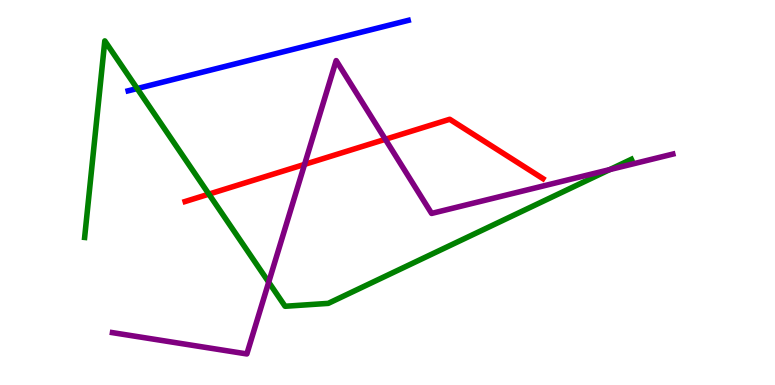[{'lines': ['blue', 'red'], 'intersections': []}, {'lines': ['green', 'red'], 'intersections': [{'x': 2.7, 'y': 4.96}]}, {'lines': ['purple', 'red'], 'intersections': [{'x': 3.93, 'y': 5.73}, {'x': 4.97, 'y': 6.38}]}, {'lines': ['blue', 'green'], 'intersections': [{'x': 1.77, 'y': 7.7}]}, {'lines': ['blue', 'purple'], 'intersections': []}, {'lines': ['green', 'purple'], 'intersections': [{'x': 3.47, 'y': 2.67}, {'x': 7.87, 'y': 5.59}]}]